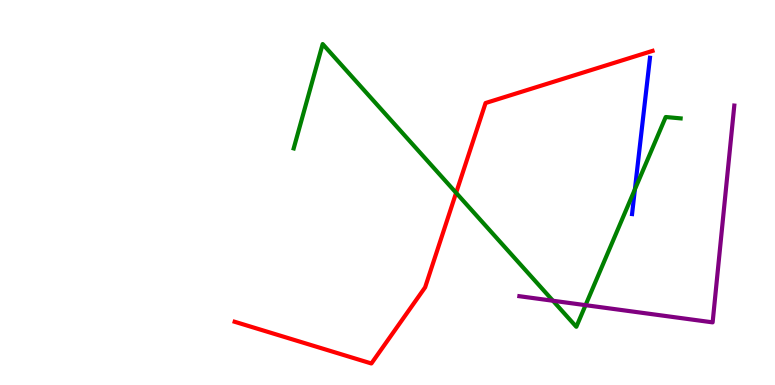[{'lines': ['blue', 'red'], 'intersections': []}, {'lines': ['green', 'red'], 'intersections': [{'x': 5.89, 'y': 4.99}]}, {'lines': ['purple', 'red'], 'intersections': []}, {'lines': ['blue', 'green'], 'intersections': [{'x': 8.19, 'y': 5.08}]}, {'lines': ['blue', 'purple'], 'intersections': []}, {'lines': ['green', 'purple'], 'intersections': [{'x': 7.13, 'y': 2.19}, {'x': 7.56, 'y': 2.07}]}]